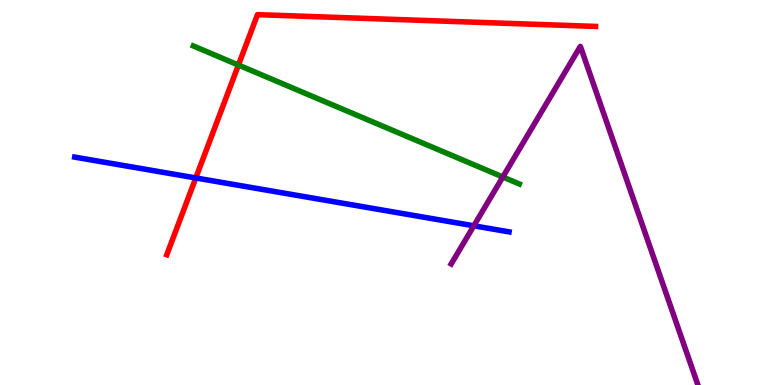[{'lines': ['blue', 'red'], 'intersections': [{'x': 2.53, 'y': 5.38}]}, {'lines': ['green', 'red'], 'intersections': [{'x': 3.08, 'y': 8.31}]}, {'lines': ['purple', 'red'], 'intersections': []}, {'lines': ['blue', 'green'], 'intersections': []}, {'lines': ['blue', 'purple'], 'intersections': [{'x': 6.11, 'y': 4.14}]}, {'lines': ['green', 'purple'], 'intersections': [{'x': 6.49, 'y': 5.4}]}]